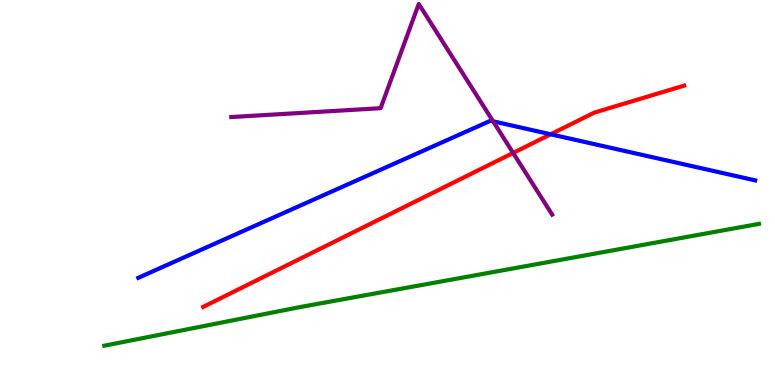[{'lines': ['blue', 'red'], 'intersections': [{'x': 7.11, 'y': 6.51}]}, {'lines': ['green', 'red'], 'intersections': []}, {'lines': ['purple', 'red'], 'intersections': [{'x': 6.62, 'y': 6.03}]}, {'lines': ['blue', 'green'], 'intersections': []}, {'lines': ['blue', 'purple'], 'intersections': [{'x': 6.36, 'y': 6.85}]}, {'lines': ['green', 'purple'], 'intersections': []}]